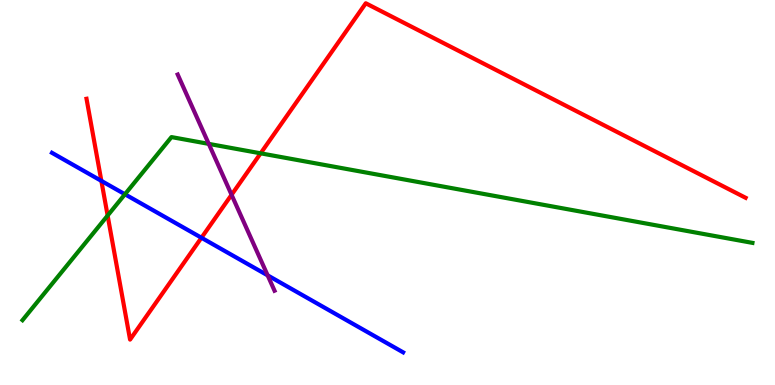[{'lines': ['blue', 'red'], 'intersections': [{'x': 1.31, 'y': 5.3}, {'x': 2.6, 'y': 3.82}]}, {'lines': ['green', 'red'], 'intersections': [{'x': 1.39, 'y': 4.4}, {'x': 3.36, 'y': 6.02}]}, {'lines': ['purple', 'red'], 'intersections': [{'x': 2.99, 'y': 4.94}]}, {'lines': ['blue', 'green'], 'intersections': [{'x': 1.61, 'y': 4.95}]}, {'lines': ['blue', 'purple'], 'intersections': [{'x': 3.45, 'y': 2.85}]}, {'lines': ['green', 'purple'], 'intersections': [{'x': 2.69, 'y': 6.26}]}]